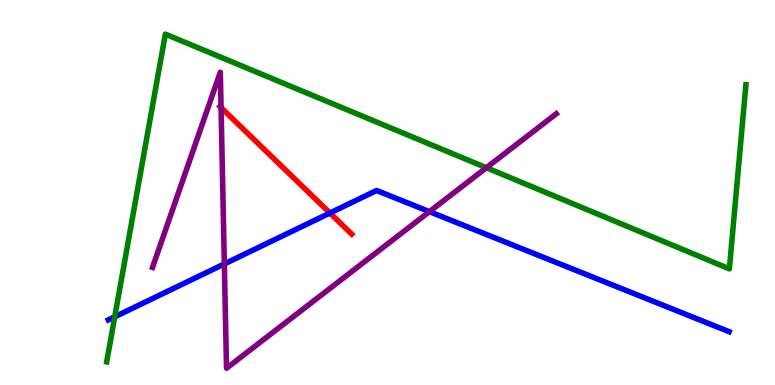[{'lines': ['blue', 'red'], 'intersections': [{'x': 4.26, 'y': 4.47}]}, {'lines': ['green', 'red'], 'intersections': []}, {'lines': ['purple', 'red'], 'intersections': [{'x': 2.85, 'y': 7.21}]}, {'lines': ['blue', 'green'], 'intersections': [{'x': 1.48, 'y': 1.77}]}, {'lines': ['blue', 'purple'], 'intersections': [{'x': 2.89, 'y': 3.14}, {'x': 5.54, 'y': 4.5}]}, {'lines': ['green', 'purple'], 'intersections': [{'x': 6.28, 'y': 5.64}]}]